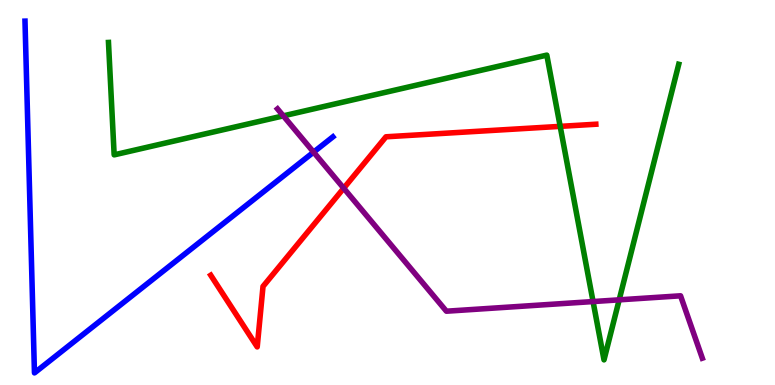[{'lines': ['blue', 'red'], 'intersections': []}, {'lines': ['green', 'red'], 'intersections': [{'x': 7.23, 'y': 6.72}]}, {'lines': ['purple', 'red'], 'intersections': [{'x': 4.44, 'y': 5.11}]}, {'lines': ['blue', 'green'], 'intersections': []}, {'lines': ['blue', 'purple'], 'intersections': [{'x': 4.05, 'y': 6.05}]}, {'lines': ['green', 'purple'], 'intersections': [{'x': 3.66, 'y': 6.99}, {'x': 7.65, 'y': 2.17}, {'x': 7.99, 'y': 2.21}]}]